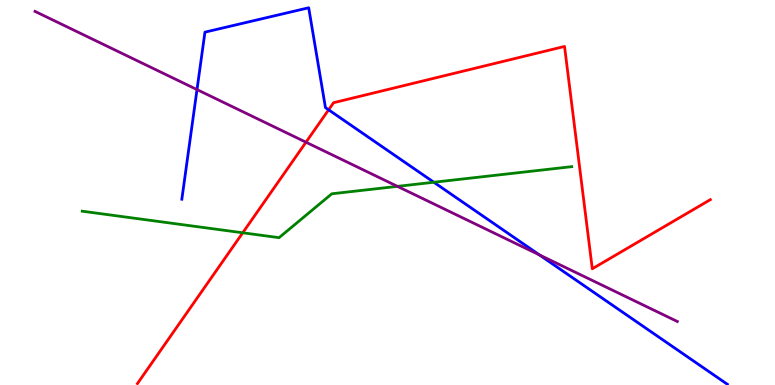[{'lines': ['blue', 'red'], 'intersections': [{'x': 4.24, 'y': 7.15}]}, {'lines': ['green', 'red'], 'intersections': [{'x': 3.13, 'y': 3.95}]}, {'lines': ['purple', 'red'], 'intersections': [{'x': 3.95, 'y': 6.31}]}, {'lines': ['blue', 'green'], 'intersections': [{'x': 5.6, 'y': 5.27}]}, {'lines': ['blue', 'purple'], 'intersections': [{'x': 2.54, 'y': 7.67}, {'x': 6.96, 'y': 3.38}]}, {'lines': ['green', 'purple'], 'intersections': [{'x': 5.13, 'y': 5.16}]}]